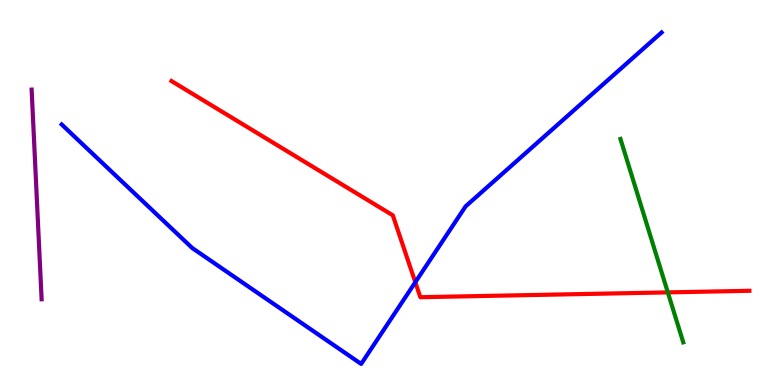[{'lines': ['blue', 'red'], 'intersections': [{'x': 5.36, 'y': 2.67}]}, {'lines': ['green', 'red'], 'intersections': [{'x': 8.62, 'y': 2.41}]}, {'lines': ['purple', 'red'], 'intersections': []}, {'lines': ['blue', 'green'], 'intersections': []}, {'lines': ['blue', 'purple'], 'intersections': []}, {'lines': ['green', 'purple'], 'intersections': []}]